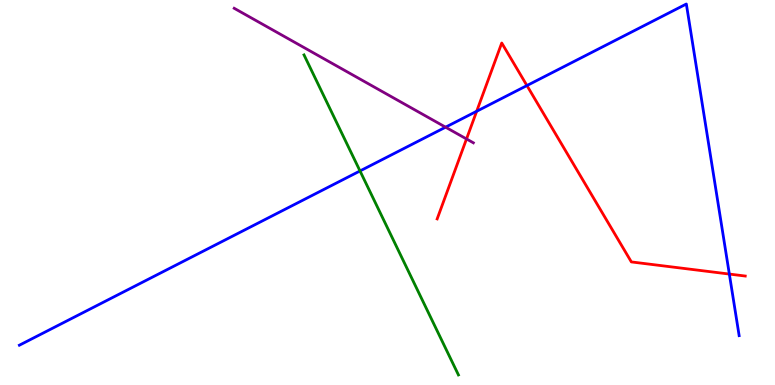[{'lines': ['blue', 'red'], 'intersections': [{'x': 6.15, 'y': 7.11}, {'x': 6.8, 'y': 7.78}, {'x': 9.41, 'y': 2.88}]}, {'lines': ['green', 'red'], 'intersections': []}, {'lines': ['purple', 'red'], 'intersections': [{'x': 6.02, 'y': 6.39}]}, {'lines': ['blue', 'green'], 'intersections': [{'x': 4.65, 'y': 5.56}]}, {'lines': ['blue', 'purple'], 'intersections': [{'x': 5.75, 'y': 6.7}]}, {'lines': ['green', 'purple'], 'intersections': []}]